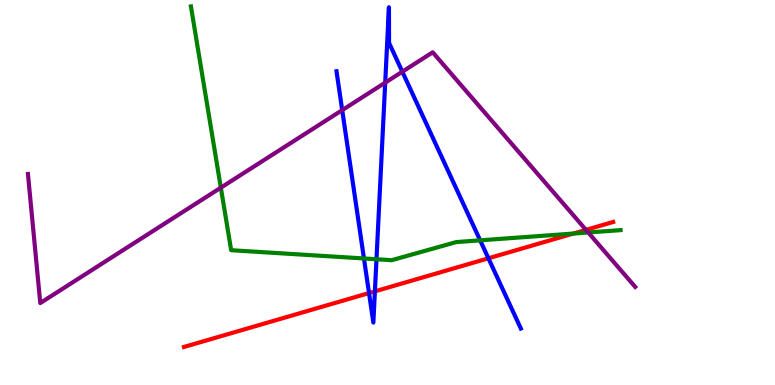[{'lines': ['blue', 'red'], 'intersections': [{'x': 4.76, 'y': 2.39}, {'x': 4.84, 'y': 2.43}, {'x': 6.3, 'y': 3.29}]}, {'lines': ['green', 'red'], 'intersections': [{'x': 7.4, 'y': 3.93}]}, {'lines': ['purple', 'red'], 'intersections': [{'x': 7.56, 'y': 4.03}]}, {'lines': ['blue', 'green'], 'intersections': [{'x': 4.7, 'y': 3.29}, {'x': 4.86, 'y': 3.27}, {'x': 6.2, 'y': 3.76}]}, {'lines': ['blue', 'purple'], 'intersections': [{'x': 4.42, 'y': 7.14}, {'x': 4.97, 'y': 7.85}, {'x': 5.19, 'y': 8.14}]}, {'lines': ['green', 'purple'], 'intersections': [{'x': 2.85, 'y': 5.13}, {'x': 7.59, 'y': 3.96}]}]